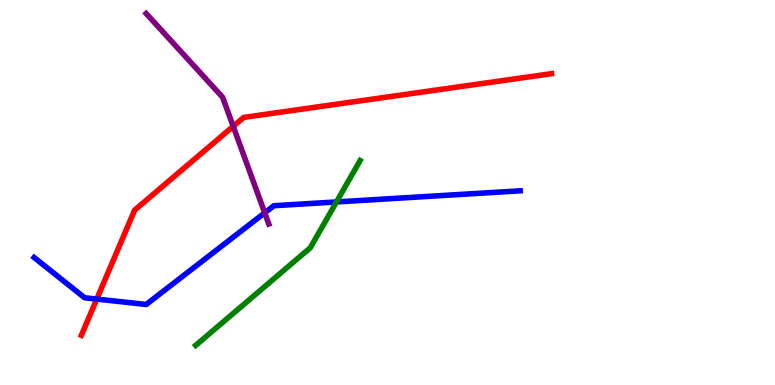[{'lines': ['blue', 'red'], 'intersections': [{'x': 1.25, 'y': 2.23}]}, {'lines': ['green', 'red'], 'intersections': []}, {'lines': ['purple', 'red'], 'intersections': [{'x': 3.01, 'y': 6.72}]}, {'lines': ['blue', 'green'], 'intersections': [{'x': 4.34, 'y': 4.75}]}, {'lines': ['blue', 'purple'], 'intersections': [{'x': 3.42, 'y': 4.47}]}, {'lines': ['green', 'purple'], 'intersections': []}]